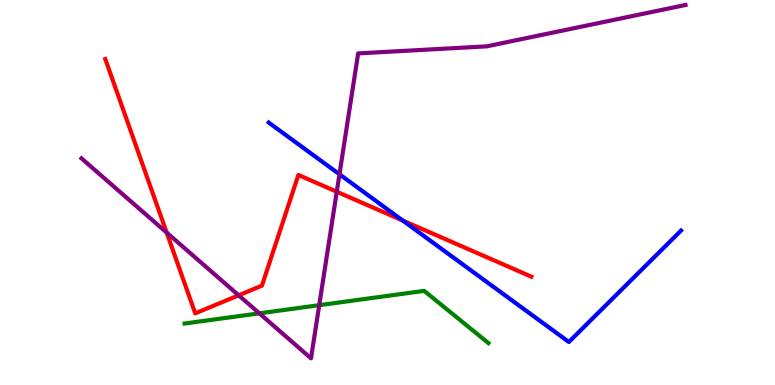[{'lines': ['blue', 'red'], 'intersections': [{'x': 5.2, 'y': 4.27}]}, {'lines': ['green', 'red'], 'intersections': []}, {'lines': ['purple', 'red'], 'intersections': [{'x': 2.15, 'y': 3.96}, {'x': 3.08, 'y': 2.33}, {'x': 4.35, 'y': 5.02}]}, {'lines': ['blue', 'green'], 'intersections': []}, {'lines': ['blue', 'purple'], 'intersections': [{'x': 4.38, 'y': 5.47}]}, {'lines': ['green', 'purple'], 'intersections': [{'x': 3.35, 'y': 1.86}, {'x': 4.12, 'y': 2.07}]}]